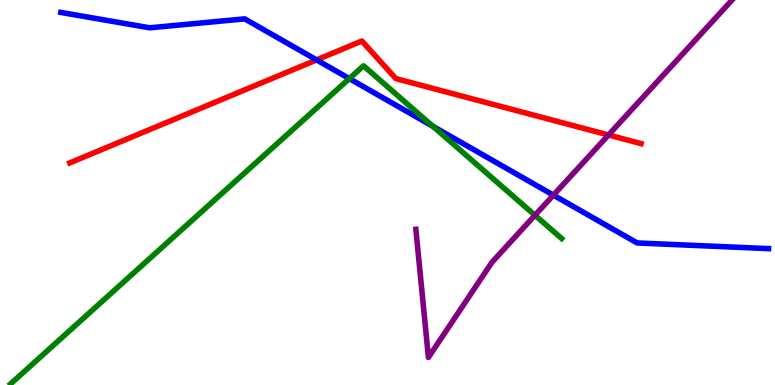[{'lines': ['blue', 'red'], 'intersections': [{'x': 4.08, 'y': 8.44}]}, {'lines': ['green', 'red'], 'intersections': []}, {'lines': ['purple', 'red'], 'intersections': [{'x': 7.85, 'y': 6.49}]}, {'lines': ['blue', 'green'], 'intersections': [{'x': 4.51, 'y': 7.96}, {'x': 5.59, 'y': 6.72}]}, {'lines': ['blue', 'purple'], 'intersections': [{'x': 7.14, 'y': 4.93}]}, {'lines': ['green', 'purple'], 'intersections': [{'x': 6.9, 'y': 4.41}]}]